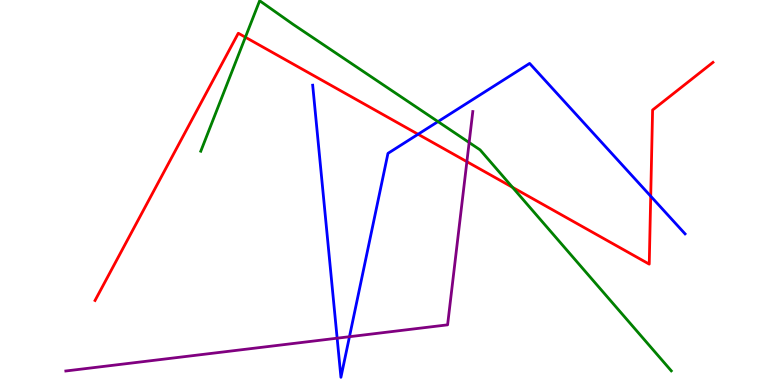[{'lines': ['blue', 'red'], 'intersections': [{'x': 5.39, 'y': 6.51}, {'x': 8.4, 'y': 4.9}]}, {'lines': ['green', 'red'], 'intersections': [{'x': 3.17, 'y': 9.03}, {'x': 6.61, 'y': 5.14}]}, {'lines': ['purple', 'red'], 'intersections': [{'x': 6.02, 'y': 5.8}]}, {'lines': ['blue', 'green'], 'intersections': [{'x': 5.65, 'y': 6.84}]}, {'lines': ['blue', 'purple'], 'intersections': [{'x': 4.35, 'y': 1.22}, {'x': 4.51, 'y': 1.25}]}, {'lines': ['green', 'purple'], 'intersections': [{'x': 6.05, 'y': 6.3}]}]